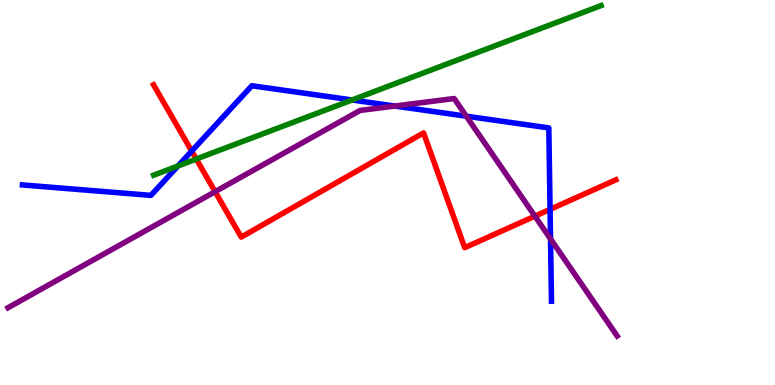[{'lines': ['blue', 'red'], 'intersections': [{'x': 2.47, 'y': 6.08}, {'x': 7.1, 'y': 4.56}]}, {'lines': ['green', 'red'], 'intersections': [{'x': 2.53, 'y': 5.87}]}, {'lines': ['purple', 'red'], 'intersections': [{'x': 2.78, 'y': 5.02}, {'x': 6.9, 'y': 4.39}]}, {'lines': ['blue', 'green'], 'intersections': [{'x': 2.3, 'y': 5.69}, {'x': 4.54, 'y': 7.4}]}, {'lines': ['blue', 'purple'], 'intersections': [{'x': 5.09, 'y': 7.25}, {'x': 6.02, 'y': 6.98}, {'x': 7.1, 'y': 3.79}]}, {'lines': ['green', 'purple'], 'intersections': []}]